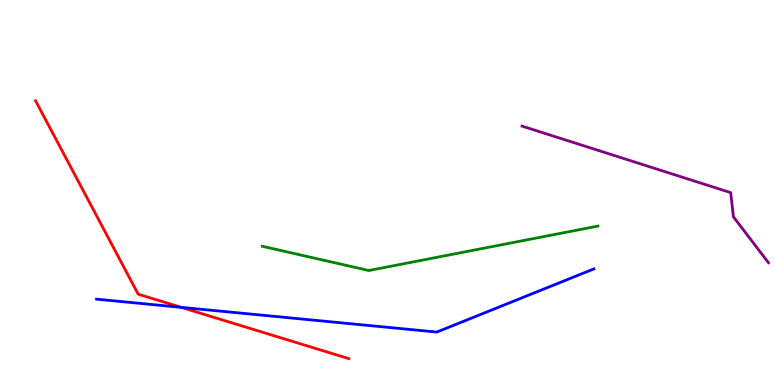[{'lines': ['blue', 'red'], 'intersections': [{'x': 2.34, 'y': 2.02}]}, {'lines': ['green', 'red'], 'intersections': []}, {'lines': ['purple', 'red'], 'intersections': []}, {'lines': ['blue', 'green'], 'intersections': []}, {'lines': ['blue', 'purple'], 'intersections': []}, {'lines': ['green', 'purple'], 'intersections': []}]